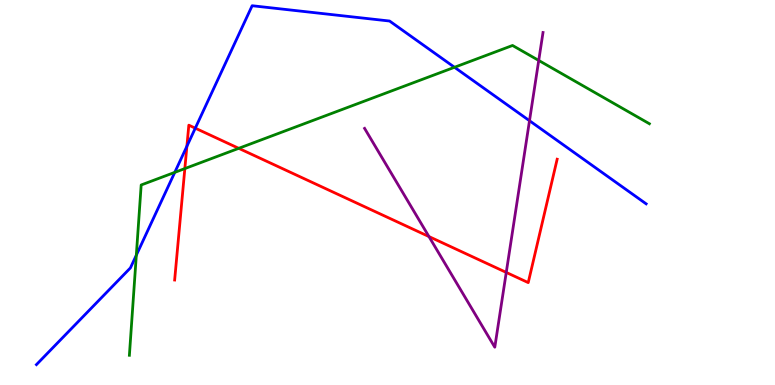[{'lines': ['blue', 'red'], 'intersections': [{'x': 2.41, 'y': 6.2}, {'x': 2.52, 'y': 6.67}]}, {'lines': ['green', 'red'], 'intersections': [{'x': 2.39, 'y': 5.62}, {'x': 3.08, 'y': 6.15}]}, {'lines': ['purple', 'red'], 'intersections': [{'x': 5.53, 'y': 3.86}, {'x': 6.53, 'y': 2.92}]}, {'lines': ['blue', 'green'], 'intersections': [{'x': 1.76, 'y': 3.37}, {'x': 2.26, 'y': 5.52}, {'x': 5.86, 'y': 8.25}]}, {'lines': ['blue', 'purple'], 'intersections': [{'x': 6.83, 'y': 6.86}]}, {'lines': ['green', 'purple'], 'intersections': [{'x': 6.95, 'y': 8.43}]}]